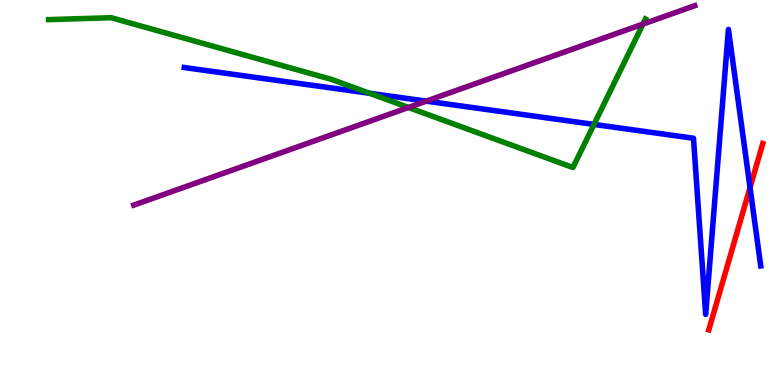[{'lines': ['blue', 'red'], 'intersections': [{'x': 9.68, 'y': 5.13}]}, {'lines': ['green', 'red'], 'intersections': []}, {'lines': ['purple', 'red'], 'intersections': []}, {'lines': ['blue', 'green'], 'intersections': [{'x': 4.77, 'y': 7.58}, {'x': 7.66, 'y': 6.77}]}, {'lines': ['blue', 'purple'], 'intersections': [{'x': 5.5, 'y': 7.37}]}, {'lines': ['green', 'purple'], 'intersections': [{'x': 5.27, 'y': 7.21}, {'x': 8.3, 'y': 9.37}]}]